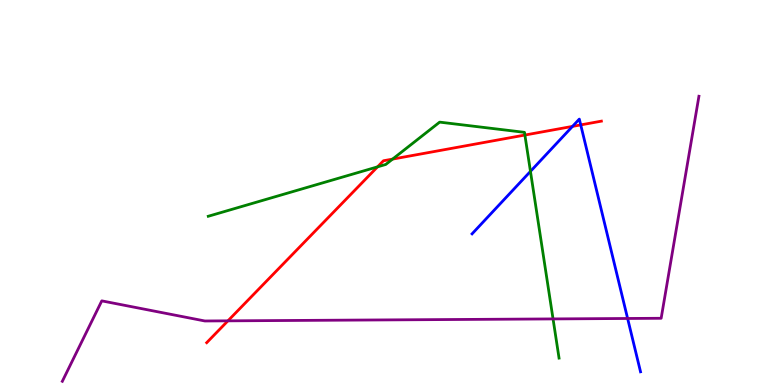[{'lines': ['blue', 'red'], 'intersections': [{'x': 7.39, 'y': 6.72}, {'x': 7.49, 'y': 6.76}]}, {'lines': ['green', 'red'], 'intersections': [{'x': 4.87, 'y': 5.67}, {'x': 5.07, 'y': 5.87}, {'x': 6.77, 'y': 6.49}]}, {'lines': ['purple', 'red'], 'intersections': [{'x': 2.94, 'y': 1.67}]}, {'lines': ['blue', 'green'], 'intersections': [{'x': 6.84, 'y': 5.55}]}, {'lines': ['blue', 'purple'], 'intersections': [{'x': 8.1, 'y': 1.73}]}, {'lines': ['green', 'purple'], 'intersections': [{'x': 7.14, 'y': 1.72}]}]